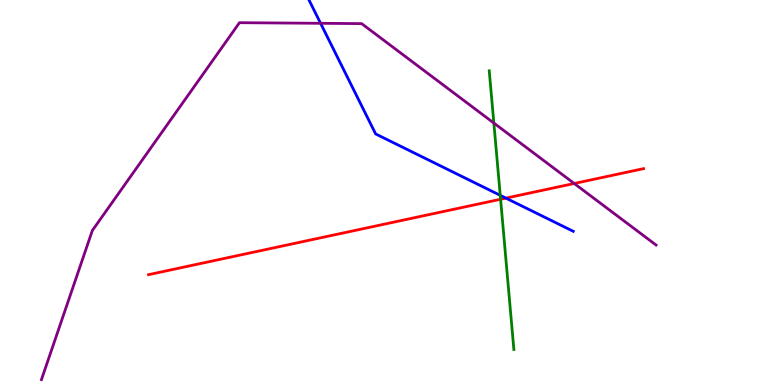[{'lines': ['blue', 'red'], 'intersections': [{'x': 6.53, 'y': 4.85}]}, {'lines': ['green', 'red'], 'intersections': [{'x': 6.46, 'y': 4.82}]}, {'lines': ['purple', 'red'], 'intersections': [{'x': 7.41, 'y': 5.23}]}, {'lines': ['blue', 'green'], 'intersections': [{'x': 6.45, 'y': 4.93}]}, {'lines': ['blue', 'purple'], 'intersections': [{'x': 4.14, 'y': 9.39}]}, {'lines': ['green', 'purple'], 'intersections': [{'x': 6.37, 'y': 6.8}]}]